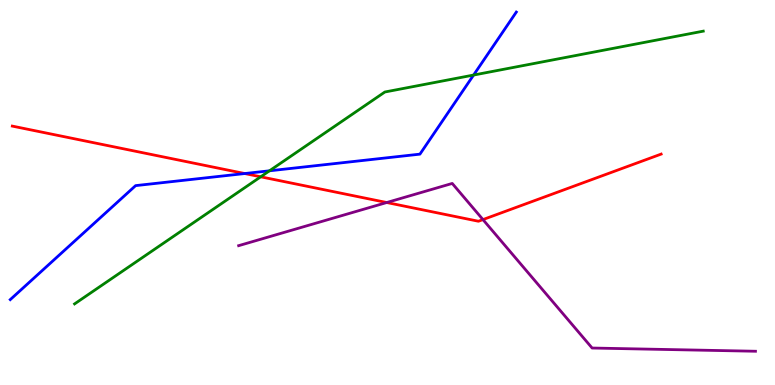[{'lines': ['blue', 'red'], 'intersections': [{'x': 3.16, 'y': 5.49}]}, {'lines': ['green', 'red'], 'intersections': [{'x': 3.36, 'y': 5.41}]}, {'lines': ['purple', 'red'], 'intersections': [{'x': 4.99, 'y': 4.74}, {'x': 6.23, 'y': 4.3}]}, {'lines': ['blue', 'green'], 'intersections': [{'x': 3.48, 'y': 5.56}, {'x': 6.11, 'y': 8.05}]}, {'lines': ['blue', 'purple'], 'intersections': []}, {'lines': ['green', 'purple'], 'intersections': []}]